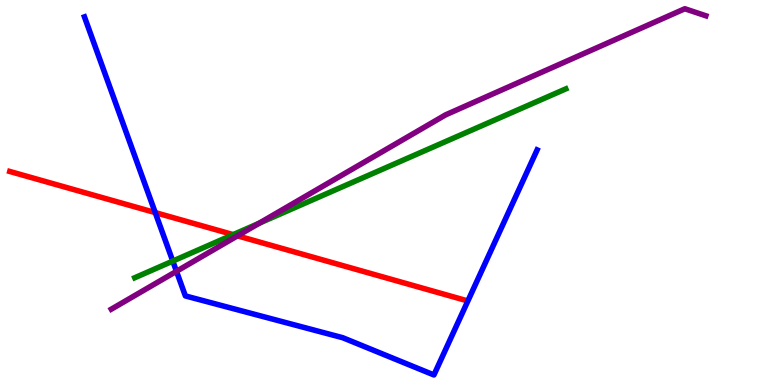[{'lines': ['blue', 'red'], 'intersections': [{'x': 2.0, 'y': 4.48}]}, {'lines': ['green', 'red'], 'intersections': [{'x': 3.01, 'y': 3.91}]}, {'lines': ['purple', 'red'], 'intersections': [{'x': 3.06, 'y': 3.87}]}, {'lines': ['blue', 'green'], 'intersections': [{'x': 2.23, 'y': 3.22}]}, {'lines': ['blue', 'purple'], 'intersections': [{'x': 2.28, 'y': 2.95}]}, {'lines': ['green', 'purple'], 'intersections': [{'x': 3.34, 'y': 4.2}]}]